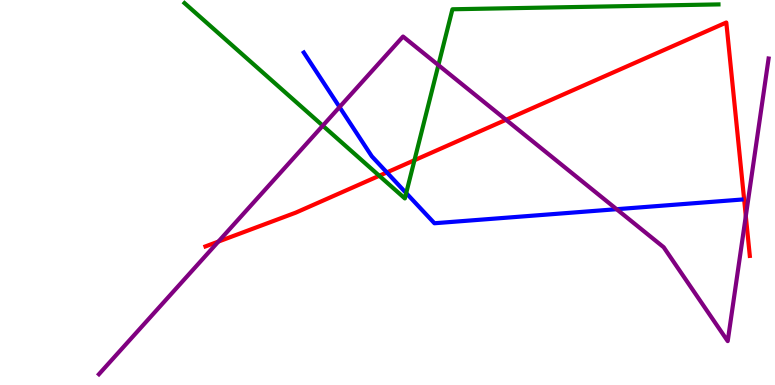[{'lines': ['blue', 'red'], 'intersections': [{'x': 4.99, 'y': 5.52}]}, {'lines': ['green', 'red'], 'intersections': [{'x': 4.89, 'y': 5.43}, {'x': 5.35, 'y': 5.84}]}, {'lines': ['purple', 'red'], 'intersections': [{'x': 2.82, 'y': 3.73}, {'x': 6.53, 'y': 6.89}, {'x': 9.62, 'y': 4.39}]}, {'lines': ['blue', 'green'], 'intersections': [{'x': 5.24, 'y': 4.99}]}, {'lines': ['blue', 'purple'], 'intersections': [{'x': 4.38, 'y': 7.22}, {'x': 7.96, 'y': 4.57}]}, {'lines': ['green', 'purple'], 'intersections': [{'x': 4.16, 'y': 6.74}, {'x': 5.66, 'y': 8.31}]}]